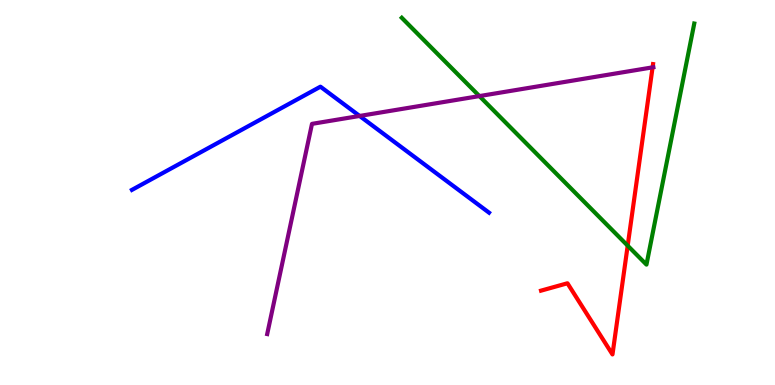[{'lines': ['blue', 'red'], 'intersections': []}, {'lines': ['green', 'red'], 'intersections': [{'x': 8.1, 'y': 3.62}]}, {'lines': ['purple', 'red'], 'intersections': [{'x': 8.42, 'y': 8.25}]}, {'lines': ['blue', 'green'], 'intersections': []}, {'lines': ['blue', 'purple'], 'intersections': [{'x': 4.64, 'y': 6.99}]}, {'lines': ['green', 'purple'], 'intersections': [{'x': 6.19, 'y': 7.5}]}]